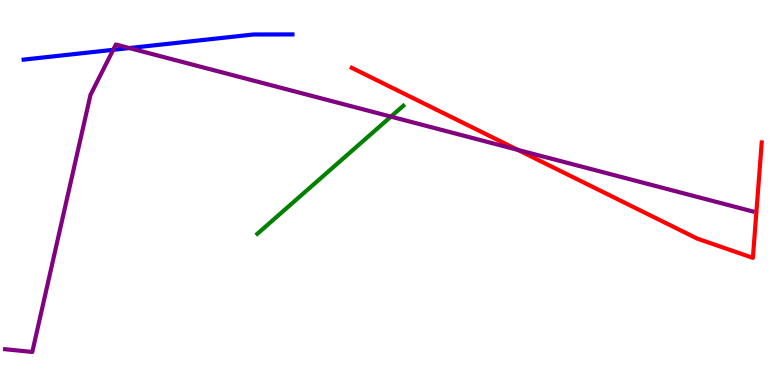[{'lines': ['blue', 'red'], 'intersections': []}, {'lines': ['green', 'red'], 'intersections': []}, {'lines': ['purple', 'red'], 'intersections': [{'x': 6.68, 'y': 6.11}]}, {'lines': ['blue', 'green'], 'intersections': []}, {'lines': ['blue', 'purple'], 'intersections': [{'x': 1.46, 'y': 8.71}, {'x': 1.67, 'y': 8.75}]}, {'lines': ['green', 'purple'], 'intersections': [{'x': 5.04, 'y': 6.97}]}]